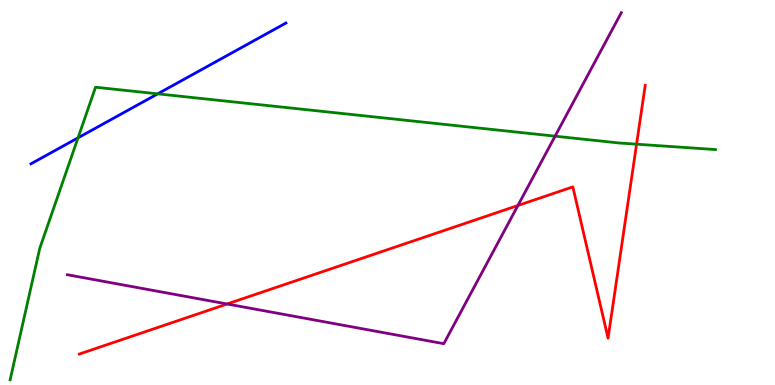[{'lines': ['blue', 'red'], 'intersections': []}, {'lines': ['green', 'red'], 'intersections': [{'x': 8.21, 'y': 6.25}]}, {'lines': ['purple', 'red'], 'intersections': [{'x': 2.93, 'y': 2.1}, {'x': 6.68, 'y': 4.66}]}, {'lines': ['blue', 'green'], 'intersections': [{'x': 1.01, 'y': 6.42}, {'x': 2.03, 'y': 7.56}]}, {'lines': ['blue', 'purple'], 'intersections': []}, {'lines': ['green', 'purple'], 'intersections': [{'x': 7.16, 'y': 6.46}]}]